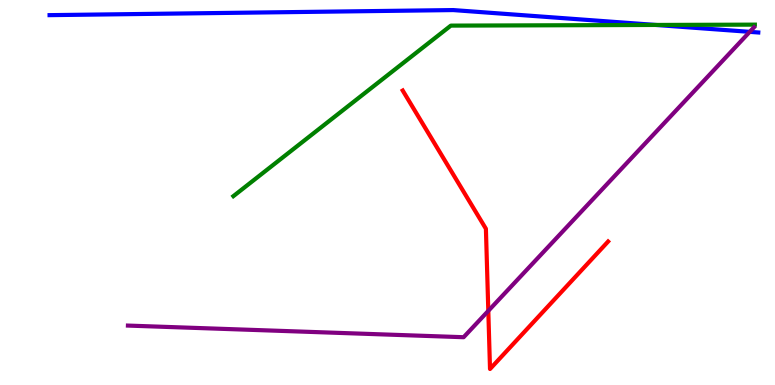[{'lines': ['blue', 'red'], 'intersections': []}, {'lines': ['green', 'red'], 'intersections': []}, {'lines': ['purple', 'red'], 'intersections': [{'x': 6.3, 'y': 1.93}]}, {'lines': ['blue', 'green'], 'intersections': [{'x': 8.46, 'y': 9.35}]}, {'lines': ['blue', 'purple'], 'intersections': [{'x': 9.67, 'y': 9.17}]}, {'lines': ['green', 'purple'], 'intersections': []}]